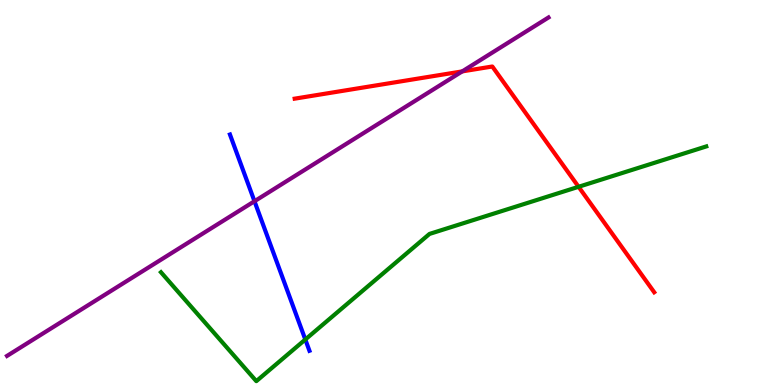[{'lines': ['blue', 'red'], 'intersections': []}, {'lines': ['green', 'red'], 'intersections': [{'x': 7.47, 'y': 5.15}]}, {'lines': ['purple', 'red'], 'intersections': [{'x': 5.96, 'y': 8.15}]}, {'lines': ['blue', 'green'], 'intersections': [{'x': 3.94, 'y': 1.18}]}, {'lines': ['blue', 'purple'], 'intersections': [{'x': 3.28, 'y': 4.77}]}, {'lines': ['green', 'purple'], 'intersections': []}]